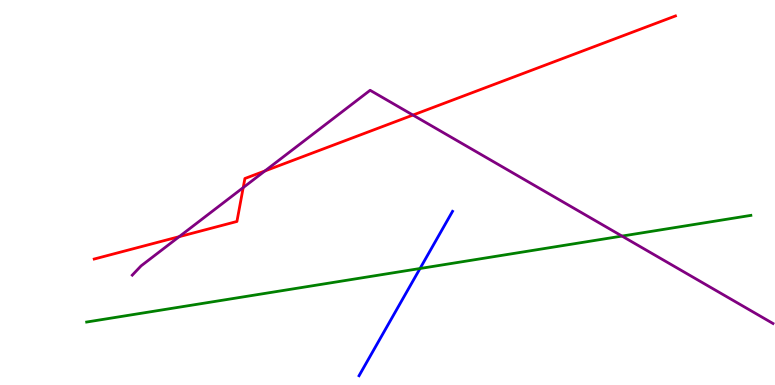[{'lines': ['blue', 'red'], 'intersections': []}, {'lines': ['green', 'red'], 'intersections': []}, {'lines': ['purple', 'red'], 'intersections': [{'x': 2.31, 'y': 3.85}, {'x': 3.14, 'y': 5.13}, {'x': 3.42, 'y': 5.56}, {'x': 5.33, 'y': 7.01}]}, {'lines': ['blue', 'green'], 'intersections': [{'x': 5.42, 'y': 3.03}]}, {'lines': ['blue', 'purple'], 'intersections': []}, {'lines': ['green', 'purple'], 'intersections': [{'x': 8.03, 'y': 3.87}]}]